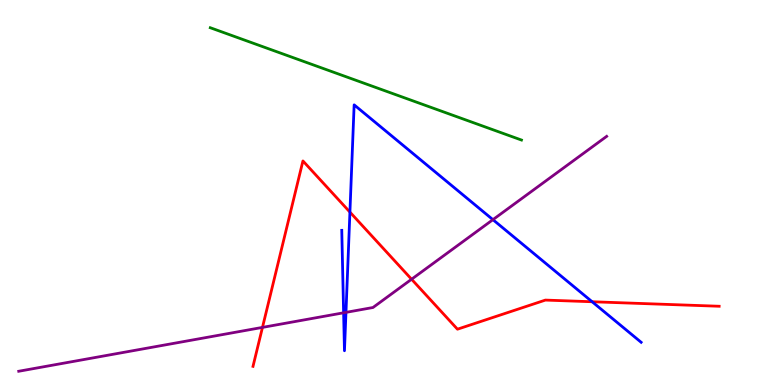[{'lines': ['blue', 'red'], 'intersections': [{'x': 4.52, 'y': 4.49}, {'x': 7.64, 'y': 2.16}]}, {'lines': ['green', 'red'], 'intersections': []}, {'lines': ['purple', 'red'], 'intersections': [{'x': 3.39, 'y': 1.5}, {'x': 5.31, 'y': 2.75}]}, {'lines': ['blue', 'green'], 'intersections': []}, {'lines': ['blue', 'purple'], 'intersections': [{'x': 4.43, 'y': 1.88}, {'x': 4.46, 'y': 1.89}, {'x': 6.36, 'y': 4.29}]}, {'lines': ['green', 'purple'], 'intersections': []}]